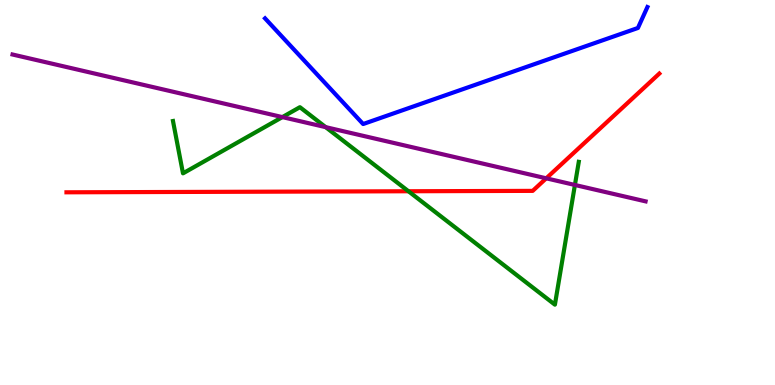[{'lines': ['blue', 'red'], 'intersections': []}, {'lines': ['green', 'red'], 'intersections': [{'x': 5.27, 'y': 5.03}]}, {'lines': ['purple', 'red'], 'intersections': [{'x': 7.05, 'y': 5.37}]}, {'lines': ['blue', 'green'], 'intersections': []}, {'lines': ['blue', 'purple'], 'intersections': []}, {'lines': ['green', 'purple'], 'intersections': [{'x': 3.64, 'y': 6.96}, {'x': 4.2, 'y': 6.7}, {'x': 7.42, 'y': 5.2}]}]